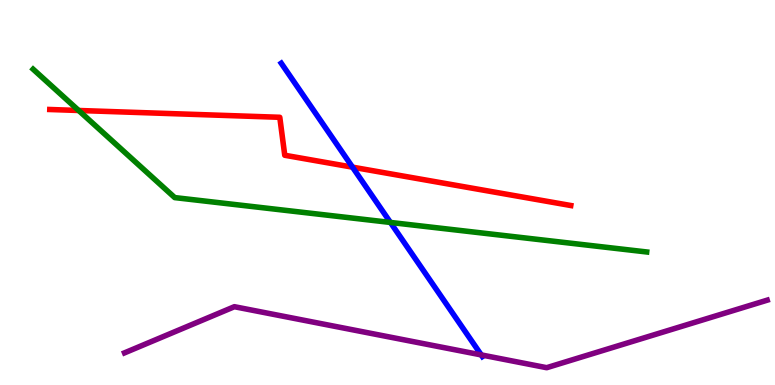[{'lines': ['blue', 'red'], 'intersections': [{'x': 4.55, 'y': 5.66}]}, {'lines': ['green', 'red'], 'intersections': [{'x': 1.01, 'y': 7.13}]}, {'lines': ['purple', 'red'], 'intersections': []}, {'lines': ['blue', 'green'], 'intersections': [{'x': 5.04, 'y': 4.22}]}, {'lines': ['blue', 'purple'], 'intersections': [{'x': 6.21, 'y': 0.781}]}, {'lines': ['green', 'purple'], 'intersections': []}]